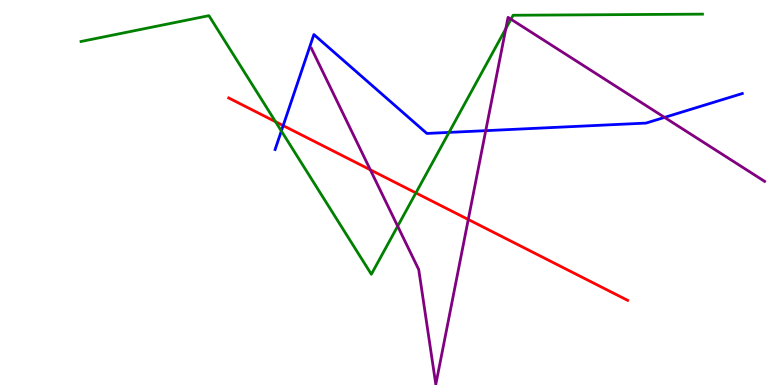[{'lines': ['blue', 'red'], 'intersections': [{'x': 3.65, 'y': 6.74}]}, {'lines': ['green', 'red'], 'intersections': [{'x': 3.56, 'y': 6.84}, {'x': 5.37, 'y': 4.99}]}, {'lines': ['purple', 'red'], 'intersections': [{'x': 4.78, 'y': 5.59}, {'x': 6.04, 'y': 4.3}]}, {'lines': ['blue', 'green'], 'intersections': [{'x': 3.63, 'y': 6.6}, {'x': 5.79, 'y': 6.56}]}, {'lines': ['blue', 'purple'], 'intersections': [{'x': 6.27, 'y': 6.61}, {'x': 8.57, 'y': 6.95}]}, {'lines': ['green', 'purple'], 'intersections': [{'x': 5.13, 'y': 4.13}, {'x': 6.53, 'y': 9.26}, {'x': 6.59, 'y': 9.5}]}]